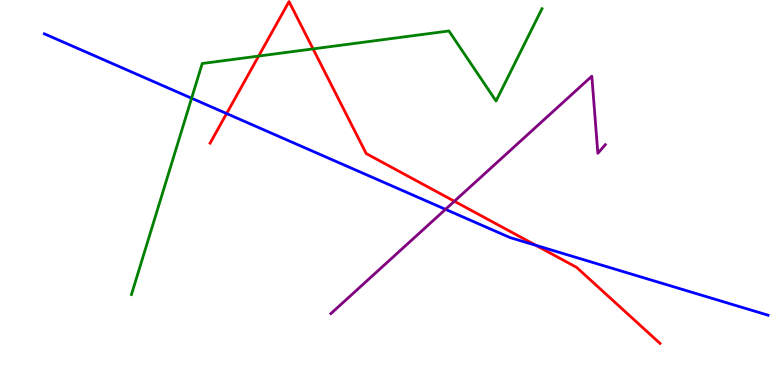[{'lines': ['blue', 'red'], 'intersections': [{'x': 2.92, 'y': 7.05}, {'x': 6.92, 'y': 3.63}]}, {'lines': ['green', 'red'], 'intersections': [{'x': 3.34, 'y': 8.54}, {'x': 4.04, 'y': 8.73}]}, {'lines': ['purple', 'red'], 'intersections': [{'x': 5.86, 'y': 4.77}]}, {'lines': ['blue', 'green'], 'intersections': [{'x': 2.47, 'y': 7.45}]}, {'lines': ['blue', 'purple'], 'intersections': [{'x': 5.75, 'y': 4.56}]}, {'lines': ['green', 'purple'], 'intersections': []}]